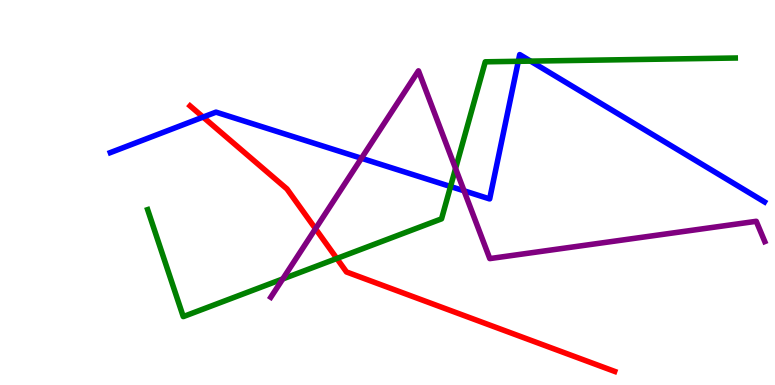[{'lines': ['blue', 'red'], 'intersections': [{'x': 2.62, 'y': 6.96}]}, {'lines': ['green', 'red'], 'intersections': [{'x': 4.35, 'y': 3.29}]}, {'lines': ['purple', 'red'], 'intersections': [{'x': 4.07, 'y': 4.06}]}, {'lines': ['blue', 'green'], 'intersections': [{'x': 5.81, 'y': 5.16}, {'x': 6.69, 'y': 8.41}, {'x': 6.85, 'y': 8.41}]}, {'lines': ['blue', 'purple'], 'intersections': [{'x': 4.66, 'y': 5.89}, {'x': 5.99, 'y': 5.04}]}, {'lines': ['green', 'purple'], 'intersections': [{'x': 3.65, 'y': 2.75}, {'x': 5.88, 'y': 5.62}]}]